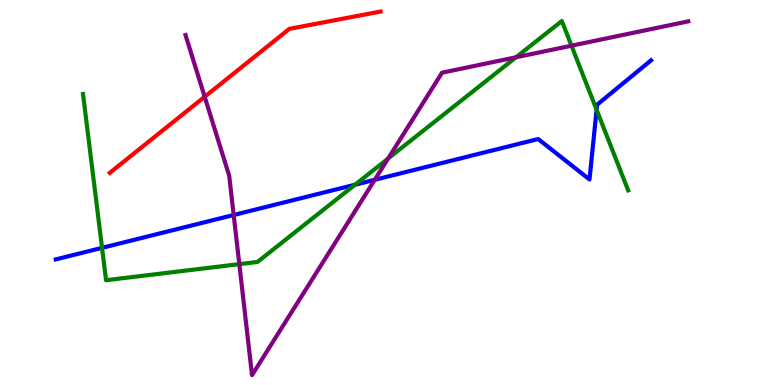[{'lines': ['blue', 'red'], 'intersections': []}, {'lines': ['green', 'red'], 'intersections': []}, {'lines': ['purple', 'red'], 'intersections': [{'x': 2.64, 'y': 7.49}]}, {'lines': ['blue', 'green'], 'intersections': [{'x': 1.32, 'y': 3.56}, {'x': 4.58, 'y': 5.2}, {'x': 7.7, 'y': 7.15}]}, {'lines': ['blue', 'purple'], 'intersections': [{'x': 3.02, 'y': 4.42}, {'x': 4.84, 'y': 5.33}]}, {'lines': ['green', 'purple'], 'intersections': [{'x': 3.09, 'y': 3.14}, {'x': 5.01, 'y': 5.88}, {'x': 6.66, 'y': 8.51}, {'x': 7.37, 'y': 8.81}]}]